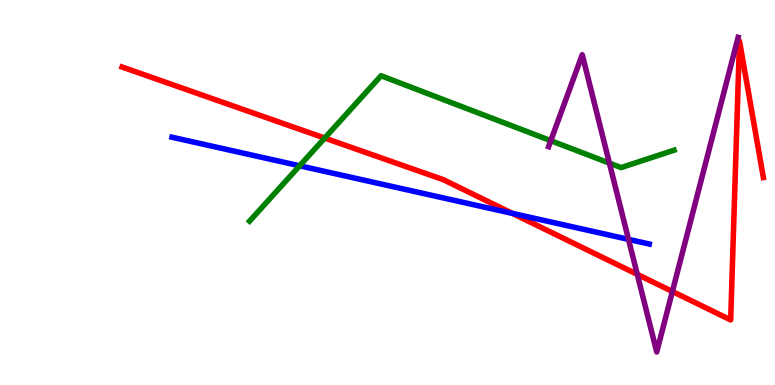[{'lines': ['blue', 'red'], 'intersections': [{'x': 6.61, 'y': 4.46}]}, {'lines': ['green', 'red'], 'intersections': [{'x': 4.19, 'y': 6.41}]}, {'lines': ['purple', 'red'], 'intersections': [{'x': 8.22, 'y': 2.87}, {'x': 8.68, 'y': 2.43}]}, {'lines': ['blue', 'green'], 'intersections': [{'x': 3.87, 'y': 5.69}]}, {'lines': ['blue', 'purple'], 'intersections': [{'x': 8.11, 'y': 3.78}]}, {'lines': ['green', 'purple'], 'intersections': [{'x': 7.11, 'y': 6.35}, {'x': 7.86, 'y': 5.76}]}]